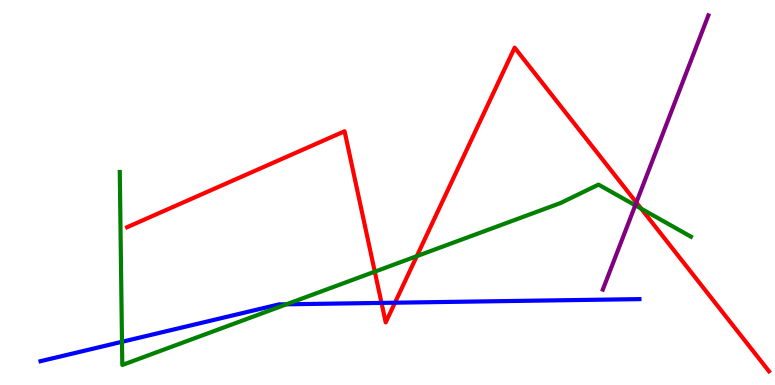[{'lines': ['blue', 'red'], 'intersections': [{'x': 4.92, 'y': 2.13}, {'x': 5.1, 'y': 2.14}]}, {'lines': ['green', 'red'], 'intersections': [{'x': 4.84, 'y': 2.94}, {'x': 5.38, 'y': 3.35}, {'x': 8.27, 'y': 4.58}]}, {'lines': ['purple', 'red'], 'intersections': [{'x': 8.21, 'y': 4.74}]}, {'lines': ['blue', 'green'], 'intersections': [{'x': 1.57, 'y': 1.12}, {'x': 3.7, 'y': 2.1}]}, {'lines': ['blue', 'purple'], 'intersections': []}, {'lines': ['green', 'purple'], 'intersections': [{'x': 8.2, 'y': 4.67}]}]